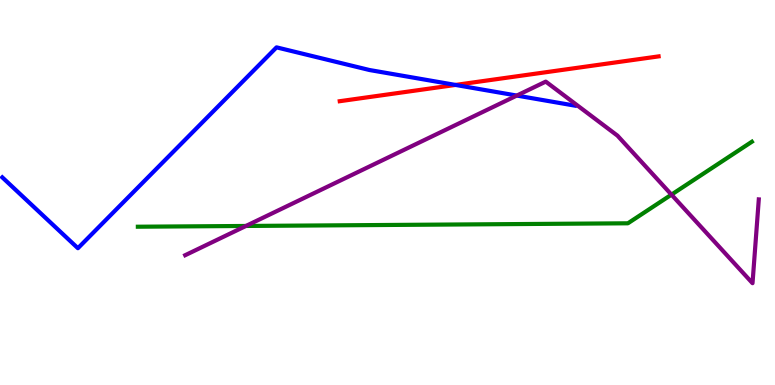[{'lines': ['blue', 'red'], 'intersections': [{'x': 5.88, 'y': 7.79}]}, {'lines': ['green', 'red'], 'intersections': []}, {'lines': ['purple', 'red'], 'intersections': []}, {'lines': ['blue', 'green'], 'intersections': []}, {'lines': ['blue', 'purple'], 'intersections': [{'x': 6.67, 'y': 7.52}]}, {'lines': ['green', 'purple'], 'intersections': [{'x': 3.17, 'y': 4.13}, {'x': 8.66, 'y': 4.94}]}]